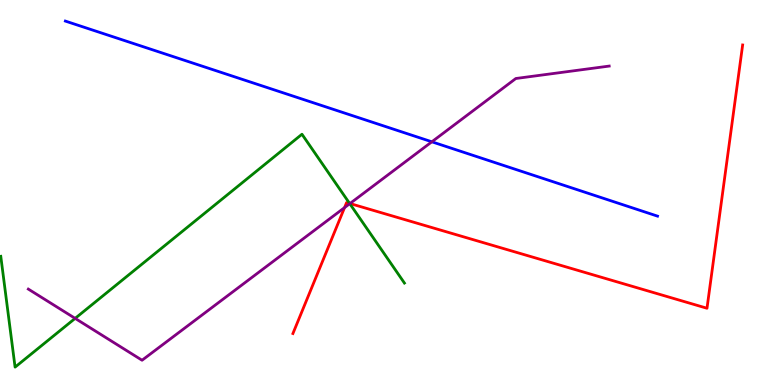[{'lines': ['blue', 'red'], 'intersections': []}, {'lines': ['green', 'red'], 'intersections': [{'x': 4.51, 'y': 4.72}]}, {'lines': ['purple', 'red'], 'intersections': [{'x': 4.45, 'y': 4.61}, {'x': 4.52, 'y': 4.71}]}, {'lines': ['blue', 'green'], 'intersections': []}, {'lines': ['blue', 'purple'], 'intersections': [{'x': 5.57, 'y': 6.32}]}, {'lines': ['green', 'purple'], 'intersections': [{'x': 0.97, 'y': 1.73}, {'x': 4.51, 'y': 4.71}]}]